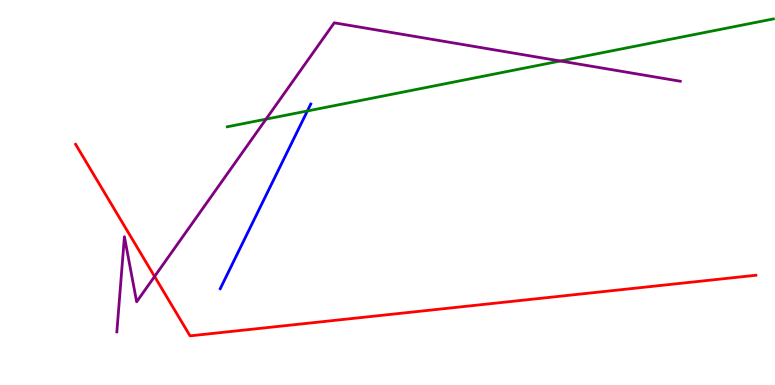[{'lines': ['blue', 'red'], 'intersections': []}, {'lines': ['green', 'red'], 'intersections': []}, {'lines': ['purple', 'red'], 'intersections': [{'x': 1.99, 'y': 2.82}]}, {'lines': ['blue', 'green'], 'intersections': [{'x': 3.97, 'y': 7.12}]}, {'lines': ['blue', 'purple'], 'intersections': []}, {'lines': ['green', 'purple'], 'intersections': [{'x': 3.43, 'y': 6.91}, {'x': 7.23, 'y': 8.42}]}]